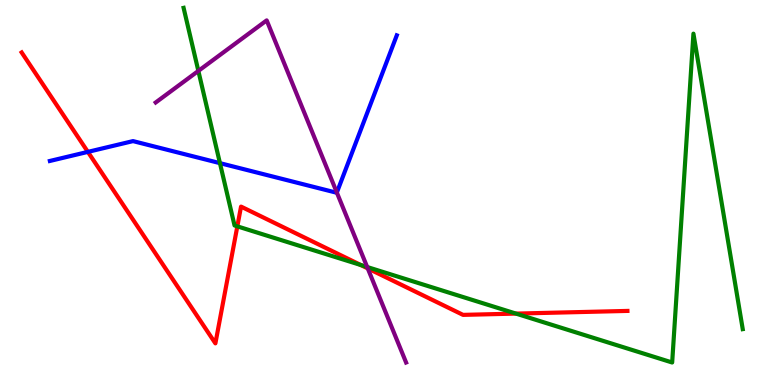[{'lines': ['blue', 'red'], 'intersections': [{'x': 1.13, 'y': 6.05}]}, {'lines': ['green', 'red'], 'intersections': [{'x': 3.06, 'y': 4.12}, {'x': 4.66, 'y': 3.12}, {'x': 6.66, 'y': 1.85}]}, {'lines': ['purple', 'red'], 'intersections': [{'x': 4.75, 'y': 3.03}]}, {'lines': ['blue', 'green'], 'intersections': [{'x': 2.84, 'y': 5.76}]}, {'lines': ['blue', 'purple'], 'intersections': [{'x': 4.35, 'y': 5.0}]}, {'lines': ['green', 'purple'], 'intersections': [{'x': 2.56, 'y': 8.16}, {'x': 4.74, 'y': 3.06}]}]